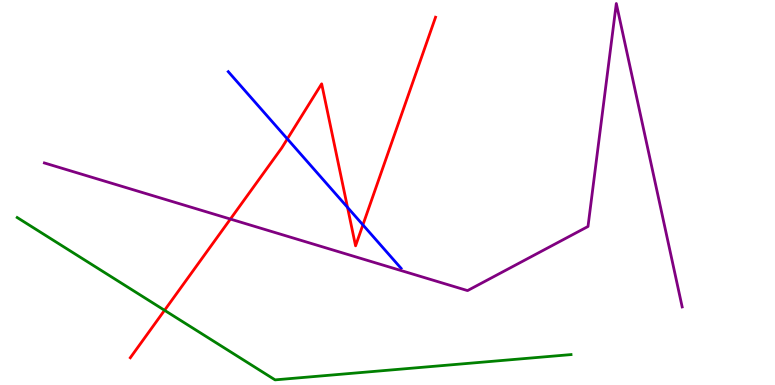[{'lines': ['blue', 'red'], 'intersections': [{'x': 3.71, 'y': 6.39}, {'x': 4.48, 'y': 4.61}, {'x': 4.68, 'y': 4.16}]}, {'lines': ['green', 'red'], 'intersections': [{'x': 2.12, 'y': 1.94}]}, {'lines': ['purple', 'red'], 'intersections': [{'x': 2.97, 'y': 4.31}]}, {'lines': ['blue', 'green'], 'intersections': []}, {'lines': ['blue', 'purple'], 'intersections': []}, {'lines': ['green', 'purple'], 'intersections': []}]